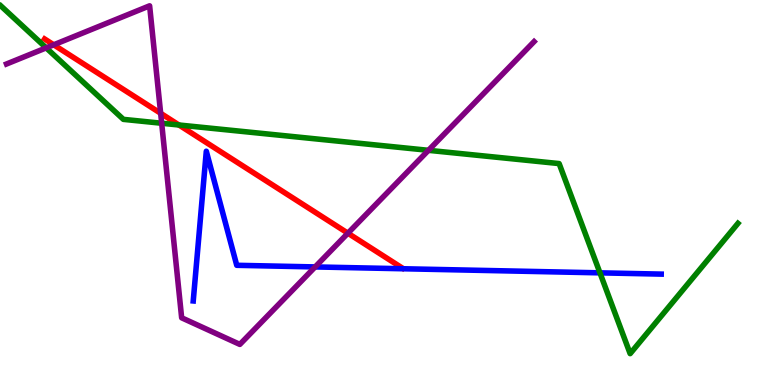[{'lines': ['blue', 'red'], 'intersections': []}, {'lines': ['green', 'red'], 'intersections': [{'x': 2.31, 'y': 6.75}]}, {'lines': ['purple', 'red'], 'intersections': [{'x': 0.693, 'y': 8.84}, {'x': 2.07, 'y': 7.06}, {'x': 4.49, 'y': 3.94}]}, {'lines': ['blue', 'green'], 'intersections': [{'x': 7.74, 'y': 2.91}]}, {'lines': ['blue', 'purple'], 'intersections': [{'x': 4.07, 'y': 3.07}]}, {'lines': ['green', 'purple'], 'intersections': [{'x': 0.596, 'y': 8.76}, {'x': 2.09, 'y': 6.8}, {'x': 5.53, 'y': 6.1}]}]